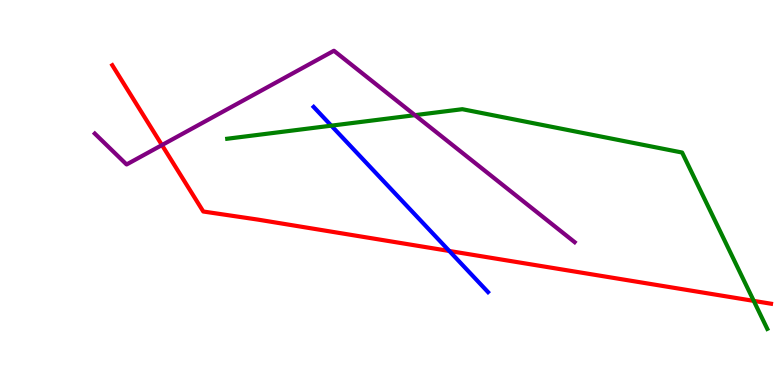[{'lines': ['blue', 'red'], 'intersections': [{'x': 5.8, 'y': 3.48}]}, {'lines': ['green', 'red'], 'intersections': [{'x': 9.73, 'y': 2.18}]}, {'lines': ['purple', 'red'], 'intersections': [{'x': 2.09, 'y': 6.23}]}, {'lines': ['blue', 'green'], 'intersections': [{'x': 4.27, 'y': 6.74}]}, {'lines': ['blue', 'purple'], 'intersections': []}, {'lines': ['green', 'purple'], 'intersections': [{'x': 5.35, 'y': 7.01}]}]